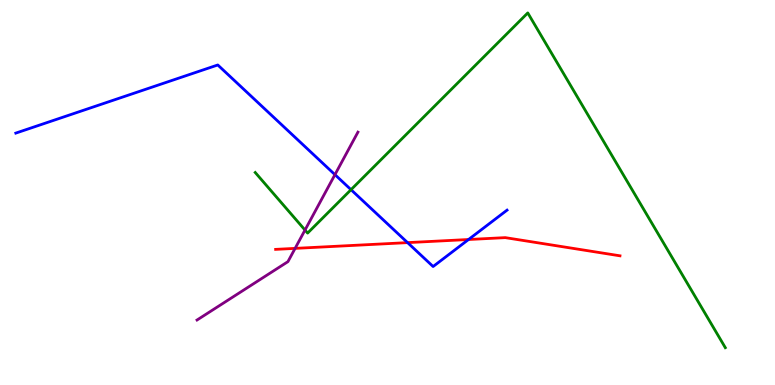[{'lines': ['blue', 'red'], 'intersections': [{'x': 5.26, 'y': 3.7}, {'x': 6.05, 'y': 3.78}]}, {'lines': ['green', 'red'], 'intersections': []}, {'lines': ['purple', 'red'], 'intersections': [{'x': 3.81, 'y': 3.55}]}, {'lines': ['blue', 'green'], 'intersections': [{'x': 4.53, 'y': 5.07}]}, {'lines': ['blue', 'purple'], 'intersections': [{'x': 4.32, 'y': 5.46}]}, {'lines': ['green', 'purple'], 'intersections': [{'x': 3.94, 'y': 4.02}]}]